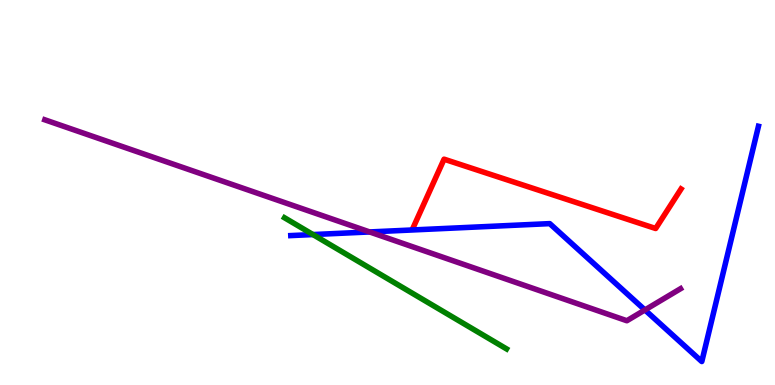[{'lines': ['blue', 'red'], 'intersections': []}, {'lines': ['green', 'red'], 'intersections': []}, {'lines': ['purple', 'red'], 'intersections': []}, {'lines': ['blue', 'green'], 'intersections': [{'x': 4.04, 'y': 3.91}]}, {'lines': ['blue', 'purple'], 'intersections': [{'x': 4.77, 'y': 3.98}, {'x': 8.32, 'y': 1.95}]}, {'lines': ['green', 'purple'], 'intersections': []}]